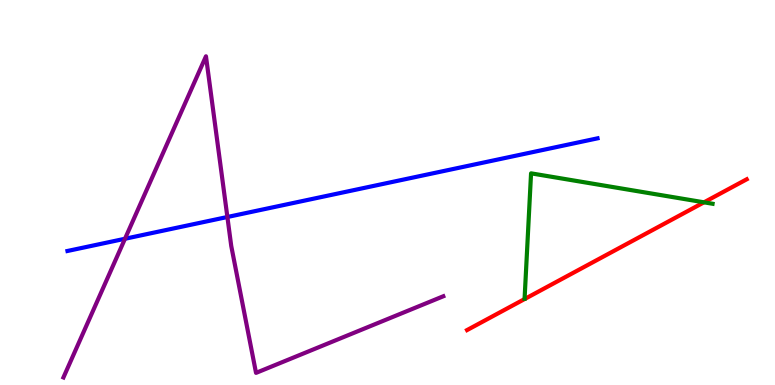[{'lines': ['blue', 'red'], 'intersections': []}, {'lines': ['green', 'red'], 'intersections': [{'x': 9.08, 'y': 4.74}]}, {'lines': ['purple', 'red'], 'intersections': []}, {'lines': ['blue', 'green'], 'intersections': []}, {'lines': ['blue', 'purple'], 'intersections': [{'x': 1.61, 'y': 3.8}, {'x': 2.93, 'y': 4.36}]}, {'lines': ['green', 'purple'], 'intersections': []}]